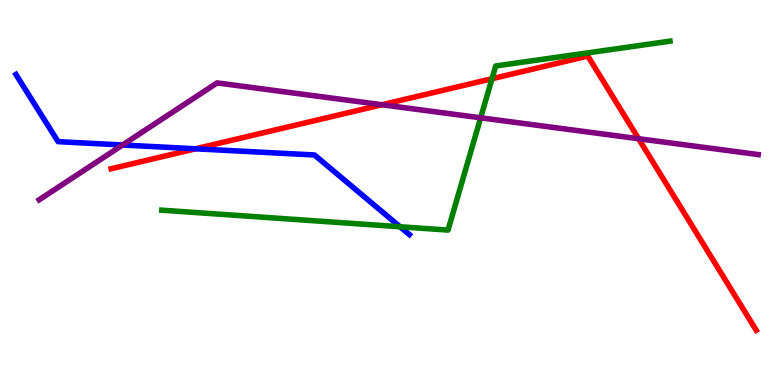[{'lines': ['blue', 'red'], 'intersections': [{'x': 2.52, 'y': 6.14}]}, {'lines': ['green', 'red'], 'intersections': [{'x': 6.35, 'y': 7.95}]}, {'lines': ['purple', 'red'], 'intersections': [{'x': 4.93, 'y': 7.28}, {'x': 8.24, 'y': 6.4}]}, {'lines': ['blue', 'green'], 'intersections': [{'x': 5.16, 'y': 4.11}]}, {'lines': ['blue', 'purple'], 'intersections': [{'x': 1.58, 'y': 6.23}]}, {'lines': ['green', 'purple'], 'intersections': [{'x': 6.2, 'y': 6.94}]}]